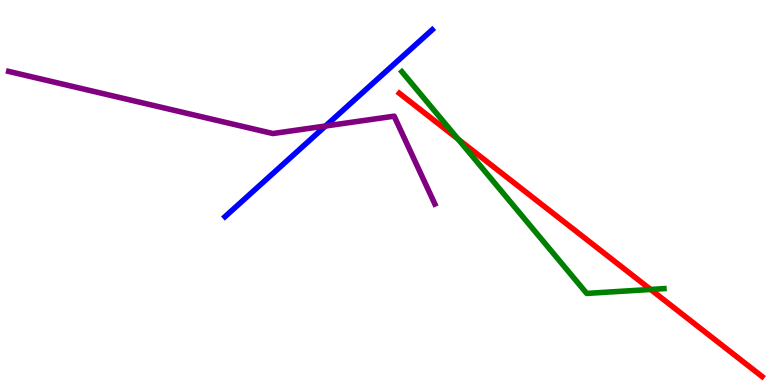[{'lines': ['blue', 'red'], 'intersections': []}, {'lines': ['green', 'red'], 'intersections': [{'x': 5.91, 'y': 6.39}, {'x': 8.4, 'y': 2.48}]}, {'lines': ['purple', 'red'], 'intersections': []}, {'lines': ['blue', 'green'], 'intersections': []}, {'lines': ['blue', 'purple'], 'intersections': [{'x': 4.2, 'y': 6.73}]}, {'lines': ['green', 'purple'], 'intersections': []}]